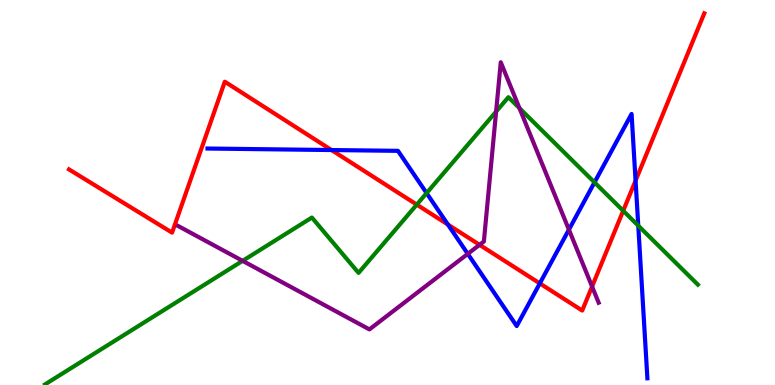[{'lines': ['blue', 'red'], 'intersections': [{'x': 4.28, 'y': 6.1}, {'x': 5.78, 'y': 4.17}, {'x': 6.97, 'y': 2.64}, {'x': 8.2, 'y': 5.31}]}, {'lines': ['green', 'red'], 'intersections': [{'x': 5.38, 'y': 4.69}, {'x': 8.04, 'y': 4.53}]}, {'lines': ['purple', 'red'], 'intersections': [{'x': 6.19, 'y': 3.64}, {'x': 7.64, 'y': 2.56}]}, {'lines': ['blue', 'green'], 'intersections': [{'x': 5.5, 'y': 4.98}, {'x': 7.67, 'y': 5.26}, {'x': 8.24, 'y': 4.14}]}, {'lines': ['blue', 'purple'], 'intersections': [{'x': 6.04, 'y': 3.41}, {'x': 7.34, 'y': 4.04}]}, {'lines': ['green', 'purple'], 'intersections': [{'x': 3.13, 'y': 3.22}, {'x': 6.4, 'y': 7.1}, {'x': 6.7, 'y': 7.19}]}]